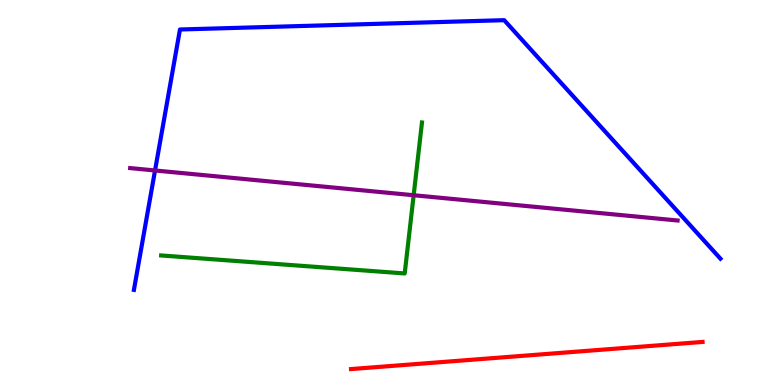[{'lines': ['blue', 'red'], 'intersections': []}, {'lines': ['green', 'red'], 'intersections': []}, {'lines': ['purple', 'red'], 'intersections': []}, {'lines': ['blue', 'green'], 'intersections': []}, {'lines': ['blue', 'purple'], 'intersections': [{'x': 2.0, 'y': 5.57}]}, {'lines': ['green', 'purple'], 'intersections': [{'x': 5.34, 'y': 4.93}]}]